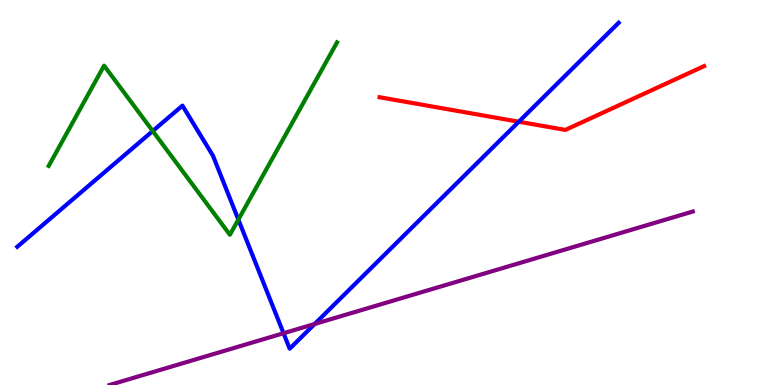[{'lines': ['blue', 'red'], 'intersections': [{'x': 6.69, 'y': 6.84}]}, {'lines': ['green', 'red'], 'intersections': []}, {'lines': ['purple', 'red'], 'intersections': []}, {'lines': ['blue', 'green'], 'intersections': [{'x': 1.97, 'y': 6.6}, {'x': 3.08, 'y': 4.3}]}, {'lines': ['blue', 'purple'], 'intersections': [{'x': 3.66, 'y': 1.34}, {'x': 4.06, 'y': 1.58}]}, {'lines': ['green', 'purple'], 'intersections': []}]